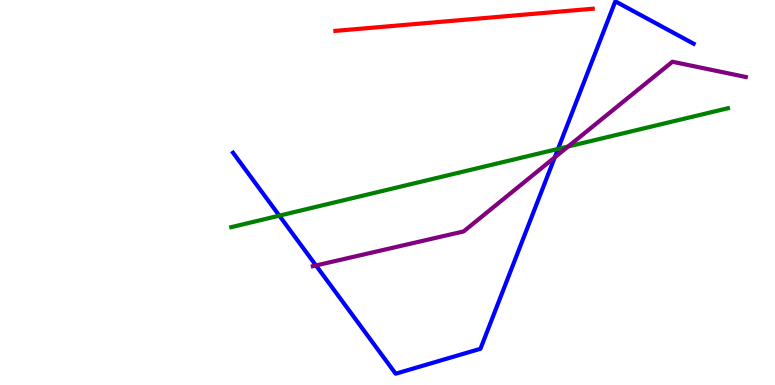[{'lines': ['blue', 'red'], 'intersections': []}, {'lines': ['green', 'red'], 'intersections': []}, {'lines': ['purple', 'red'], 'intersections': []}, {'lines': ['blue', 'green'], 'intersections': [{'x': 3.6, 'y': 4.4}, {'x': 7.2, 'y': 6.13}]}, {'lines': ['blue', 'purple'], 'intersections': [{'x': 4.08, 'y': 3.1}, {'x': 7.16, 'y': 5.91}]}, {'lines': ['green', 'purple'], 'intersections': [{'x': 7.33, 'y': 6.19}]}]